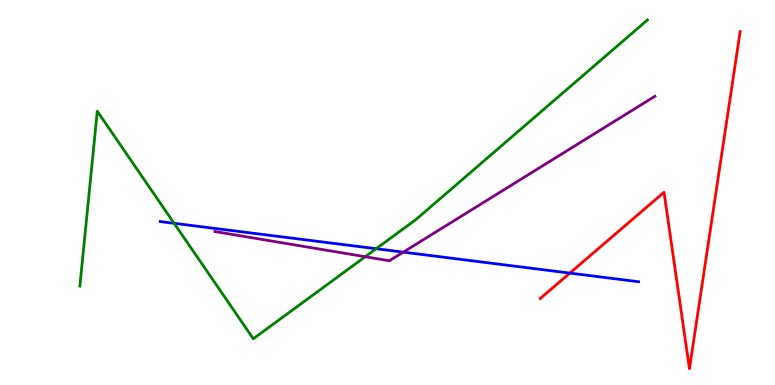[{'lines': ['blue', 'red'], 'intersections': [{'x': 7.35, 'y': 2.91}]}, {'lines': ['green', 'red'], 'intersections': []}, {'lines': ['purple', 'red'], 'intersections': []}, {'lines': ['blue', 'green'], 'intersections': [{'x': 2.25, 'y': 4.2}, {'x': 4.85, 'y': 3.54}]}, {'lines': ['blue', 'purple'], 'intersections': [{'x': 5.2, 'y': 3.45}]}, {'lines': ['green', 'purple'], 'intersections': [{'x': 4.71, 'y': 3.33}]}]